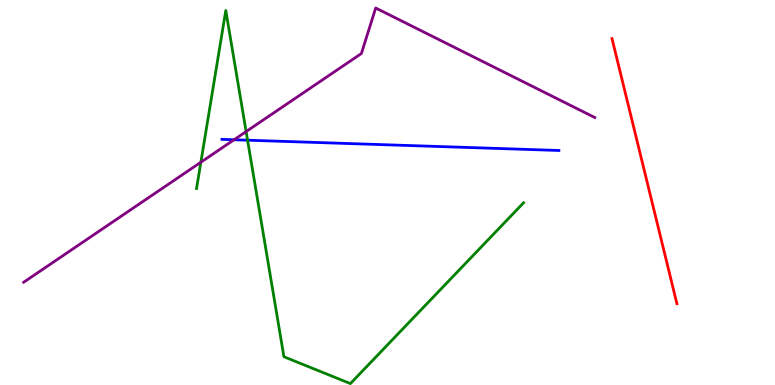[{'lines': ['blue', 'red'], 'intersections': []}, {'lines': ['green', 'red'], 'intersections': []}, {'lines': ['purple', 'red'], 'intersections': []}, {'lines': ['blue', 'green'], 'intersections': [{'x': 3.19, 'y': 6.36}]}, {'lines': ['blue', 'purple'], 'intersections': [{'x': 3.02, 'y': 6.37}]}, {'lines': ['green', 'purple'], 'intersections': [{'x': 2.59, 'y': 5.79}, {'x': 3.18, 'y': 6.58}]}]